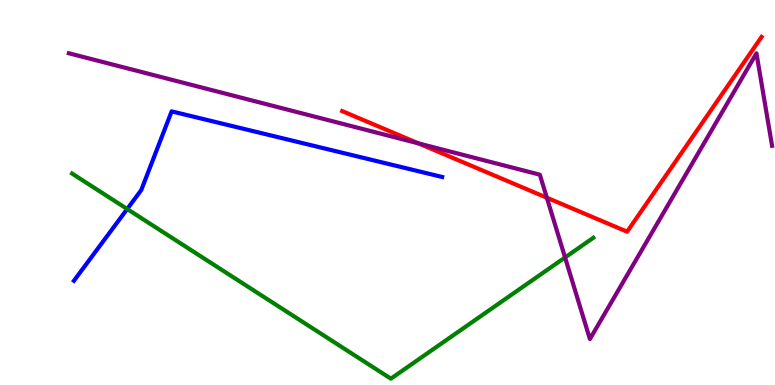[{'lines': ['blue', 'red'], 'intersections': []}, {'lines': ['green', 'red'], 'intersections': []}, {'lines': ['purple', 'red'], 'intersections': [{'x': 5.4, 'y': 6.28}, {'x': 7.06, 'y': 4.86}]}, {'lines': ['blue', 'green'], 'intersections': [{'x': 1.64, 'y': 4.57}]}, {'lines': ['blue', 'purple'], 'intersections': []}, {'lines': ['green', 'purple'], 'intersections': [{'x': 7.29, 'y': 3.31}]}]